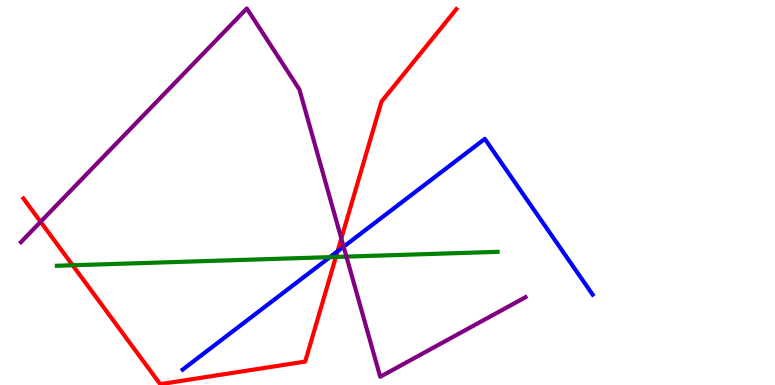[{'lines': ['blue', 'red'], 'intersections': [{'x': 4.36, 'y': 3.47}]}, {'lines': ['green', 'red'], 'intersections': [{'x': 0.937, 'y': 3.11}, {'x': 4.33, 'y': 3.33}]}, {'lines': ['purple', 'red'], 'intersections': [{'x': 0.524, 'y': 4.24}, {'x': 4.4, 'y': 3.81}]}, {'lines': ['blue', 'green'], 'intersections': [{'x': 4.26, 'y': 3.32}]}, {'lines': ['blue', 'purple'], 'intersections': [{'x': 4.43, 'y': 3.59}]}, {'lines': ['green', 'purple'], 'intersections': [{'x': 4.47, 'y': 3.33}]}]